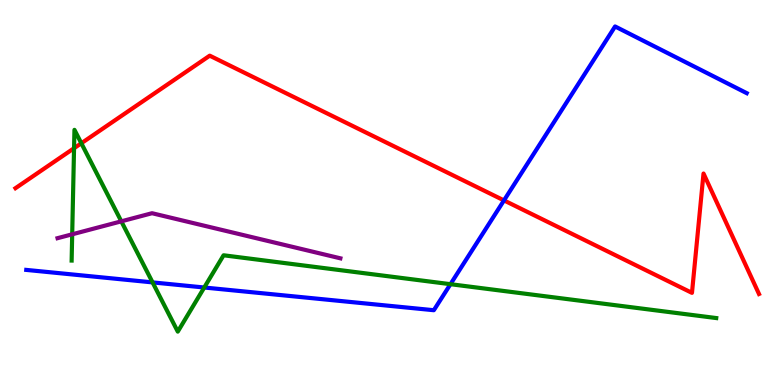[{'lines': ['blue', 'red'], 'intersections': [{'x': 6.5, 'y': 4.79}]}, {'lines': ['green', 'red'], 'intersections': [{'x': 0.956, 'y': 6.15}, {'x': 1.05, 'y': 6.28}]}, {'lines': ['purple', 'red'], 'intersections': []}, {'lines': ['blue', 'green'], 'intersections': [{'x': 1.97, 'y': 2.67}, {'x': 2.64, 'y': 2.53}, {'x': 5.81, 'y': 2.62}]}, {'lines': ['blue', 'purple'], 'intersections': []}, {'lines': ['green', 'purple'], 'intersections': [{'x': 0.932, 'y': 3.91}, {'x': 1.57, 'y': 4.25}]}]